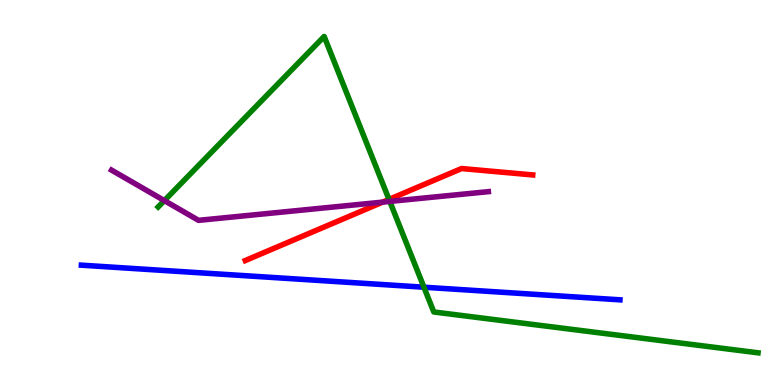[{'lines': ['blue', 'red'], 'intersections': []}, {'lines': ['green', 'red'], 'intersections': [{'x': 5.02, 'y': 4.82}]}, {'lines': ['purple', 'red'], 'intersections': [{'x': 4.94, 'y': 4.75}]}, {'lines': ['blue', 'green'], 'intersections': [{'x': 5.47, 'y': 2.54}]}, {'lines': ['blue', 'purple'], 'intersections': []}, {'lines': ['green', 'purple'], 'intersections': [{'x': 2.12, 'y': 4.79}, {'x': 5.03, 'y': 4.77}]}]